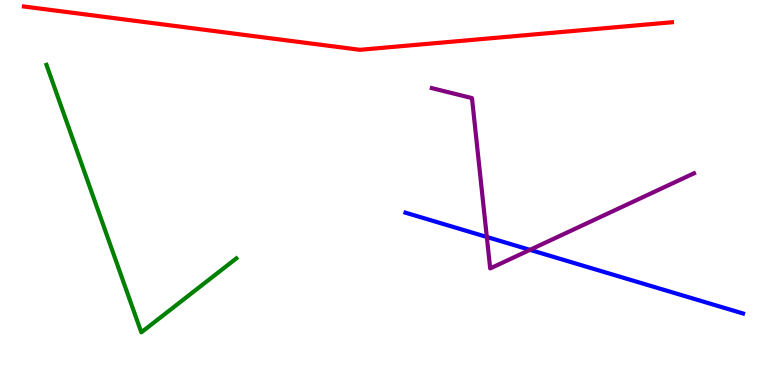[{'lines': ['blue', 'red'], 'intersections': []}, {'lines': ['green', 'red'], 'intersections': []}, {'lines': ['purple', 'red'], 'intersections': []}, {'lines': ['blue', 'green'], 'intersections': []}, {'lines': ['blue', 'purple'], 'intersections': [{'x': 6.28, 'y': 3.85}, {'x': 6.84, 'y': 3.51}]}, {'lines': ['green', 'purple'], 'intersections': []}]